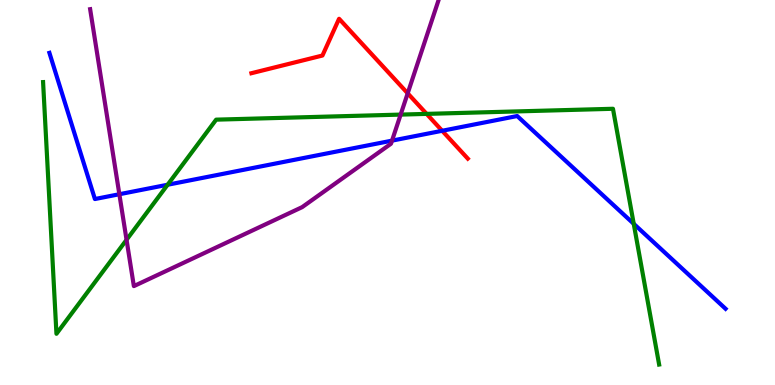[{'lines': ['blue', 'red'], 'intersections': [{'x': 5.71, 'y': 6.6}]}, {'lines': ['green', 'red'], 'intersections': [{'x': 5.5, 'y': 7.04}]}, {'lines': ['purple', 'red'], 'intersections': [{'x': 5.26, 'y': 7.58}]}, {'lines': ['blue', 'green'], 'intersections': [{'x': 2.16, 'y': 5.2}, {'x': 8.18, 'y': 4.19}]}, {'lines': ['blue', 'purple'], 'intersections': [{'x': 1.54, 'y': 4.96}, {'x': 5.06, 'y': 6.35}]}, {'lines': ['green', 'purple'], 'intersections': [{'x': 1.63, 'y': 3.77}, {'x': 5.17, 'y': 7.02}]}]